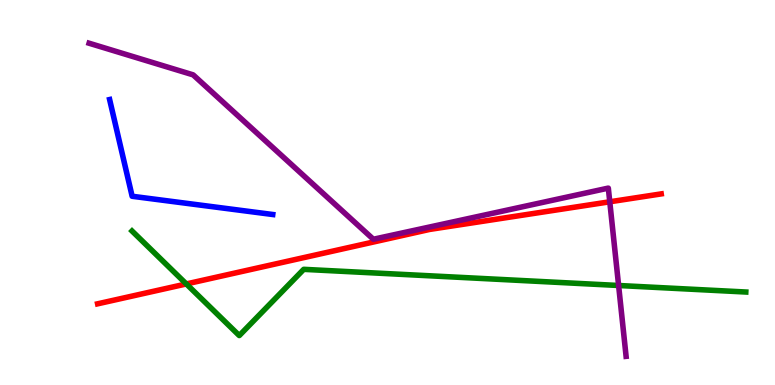[{'lines': ['blue', 'red'], 'intersections': []}, {'lines': ['green', 'red'], 'intersections': [{'x': 2.4, 'y': 2.62}]}, {'lines': ['purple', 'red'], 'intersections': [{'x': 7.87, 'y': 4.76}]}, {'lines': ['blue', 'green'], 'intersections': []}, {'lines': ['blue', 'purple'], 'intersections': []}, {'lines': ['green', 'purple'], 'intersections': [{'x': 7.98, 'y': 2.58}]}]